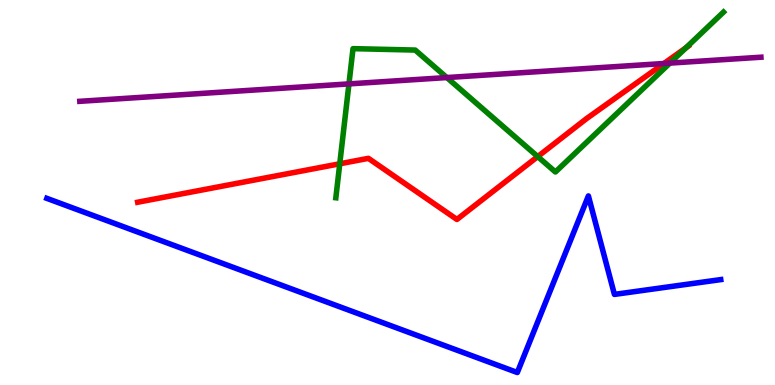[{'lines': ['blue', 'red'], 'intersections': []}, {'lines': ['green', 'red'], 'intersections': [{'x': 4.38, 'y': 5.75}, {'x': 6.94, 'y': 5.93}, {'x': 8.85, 'y': 8.76}]}, {'lines': ['purple', 'red'], 'intersections': [{'x': 8.57, 'y': 8.35}]}, {'lines': ['blue', 'green'], 'intersections': []}, {'lines': ['blue', 'purple'], 'intersections': []}, {'lines': ['green', 'purple'], 'intersections': [{'x': 4.5, 'y': 7.82}, {'x': 5.77, 'y': 7.99}, {'x': 8.64, 'y': 8.36}]}]